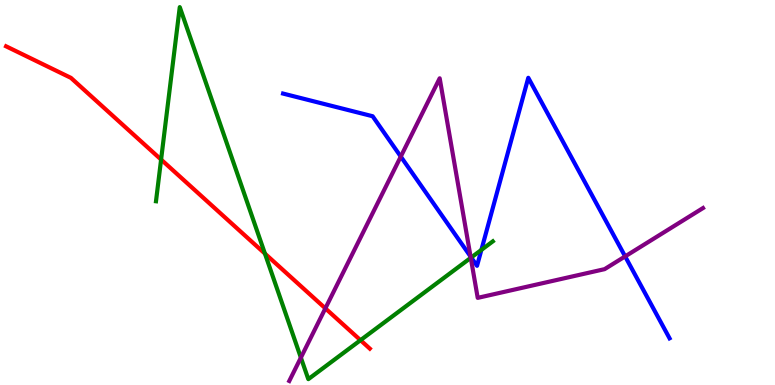[{'lines': ['blue', 'red'], 'intersections': []}, {'lines': ['green', 'red'], 'intersections': [{'x': 2.08, 'y': 5.86}, {'x': 3.42, 'y': 3.41}, {'x': 4.65, 'y': 1.16}]}, {'lines': ['purple', 'red'], 'intersections': [{'x': 4.2, 'y': 1.99}]}, {'lines': ['blue', 'green'], 'intersections': [{'x': 6.08, 'y': 3.31}, {'x': 6.21, 'y': 3.51}]}, {'lines': ['blue', 'purple'], 'intersections': [{'x': 5.17, 'y': 5.93}, {'x': 6.07, 'y': 3.34}, {'x': 8.07, 'y': 3.34}]}, {'lines': ['green', 'purple'], 'intersections': [{'x': 3.88, 'y': 0.711}, {'x': 6.07, 'y': 3.3}]}]